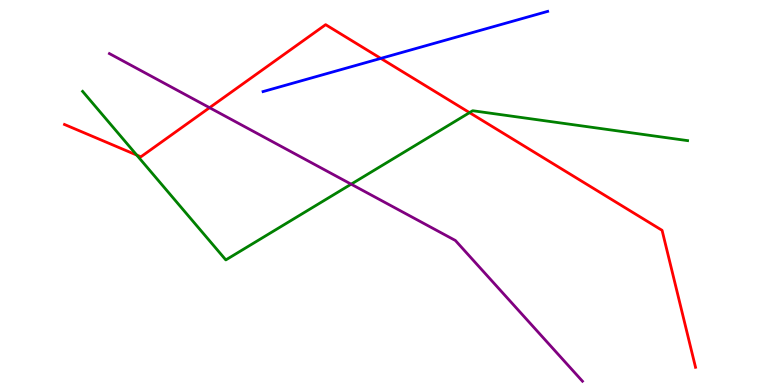[{'lines': ['blue', 'red'], 'intersections': [{'x': 4.91, 'y': 8.48}]}, {'lines': ['green', 'red'], 'intersections': [{'x': 1.76, 'y': 5.97}, {'x': 6.06, 'y': 7.07}]}, {'lines': ['purple', 'red'], 'intersections': [{'x': 2.7, 'y': 7.2}]}, {'lines': ['blue', 'green'], 'intersections': []}, {'lines': ['blue', 'purple'], 'intersections': []}, {'lines': ['green', 'purple'], 'intersections': [{'x': 4.53, 'y': 5.22}]}]